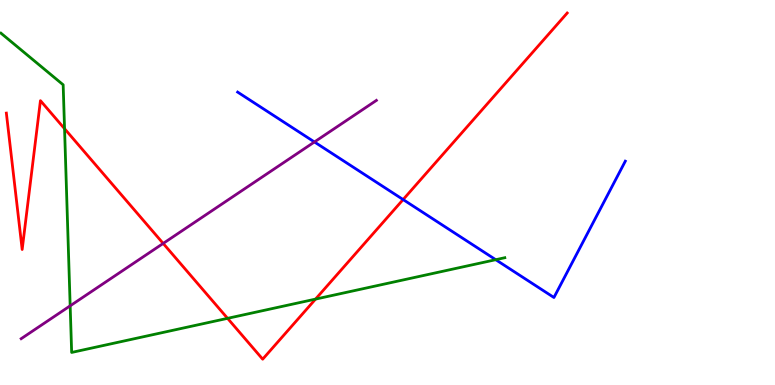[{'lines': ['blue', 'red'], 'intersections': [{'x': 5.2, 'y': 4.82}]}, {'lines': ['green', 'red'], 'intersections': [{'x': 0.833, 'y': 6.66}, {'x': 2.94, 'y': 1.73}, {'x': 4.07, 'y': 2.23}]}, {'lines': ['purple', 'red'], 'intersections': [{'x': 2.11, 'y': 3.68}]}, {'lines': ['blue', 'green'], 'intersections': [{'x': 6.4, 'y': 3.25}]}, {'lines': ['blue', 'purple'], 'intersections': [{'x': 4.06, 'y': 6.31}]}, {'lines': ['green', 'purple'], 'intersections': [{'x': 0.905, 'y': 2.06}]}]